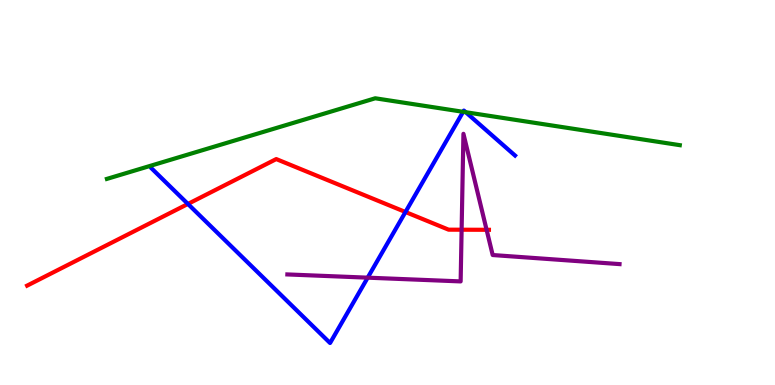[{'lines': ['blue', 'red'], 'intersections': [{'x': 2.42, 'y': 4.7}, {'x': 5.23, 'y': 4.49}]}, {'lines': ['green', 'red'], 'intersections': []}, {'lines': ['purple', 'red'], 'intersections': [{'x': 5.96, 'y': 4.03}, {'x': 6.28, 'y': 4.03}]}, {'lines': ['blue', 'green'], 'intersections': [{'x': 5.98, 'y': 7.1}, {'x': 6.01, 'y': 7.09}]}, {'lines': ['blue', 'purple'], 'intersections': [{'x': 4.74, 'y': 2.79}]}, {'lines': ['green', 'purple'], 'intersections': []}]